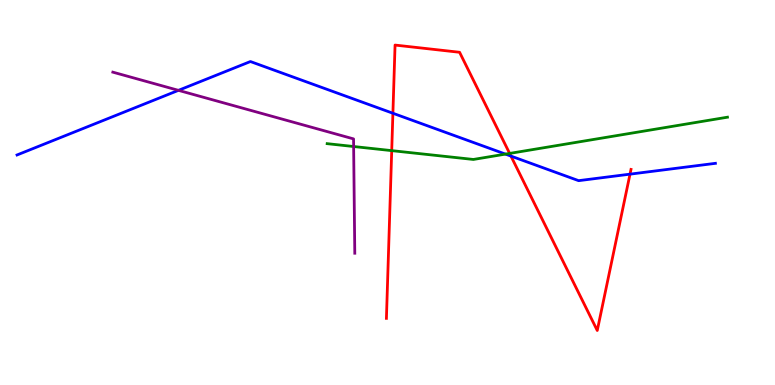[{'lines': ['blue', 'red'], 'intersections': [{'x': 5.07, 'y': 7.06}, {'x': 6.59, 'y': 5.95}, {'x': 8.13, 'y': 5.48}]}, {'lines': ['green', 'red'], 'intersections': [{'x': 5.05, 'y': 6.09}, {'x': 6.58, 'y': 6.02}]}, {'lines': ['purple', 'red'], 'intersections': []}, {'lines': ['blue', 'green'], 'intersections': [{'x': 6.52, 'y': 6.0}]}, {'lines': ['blue', 'purple'], 'intersections': [{'x': 2.3, 'y': 7.65}]}, {'lines': ['green', 'purple'], 'intersections': [{'x': 4.56, 'y': 6.19}]}]